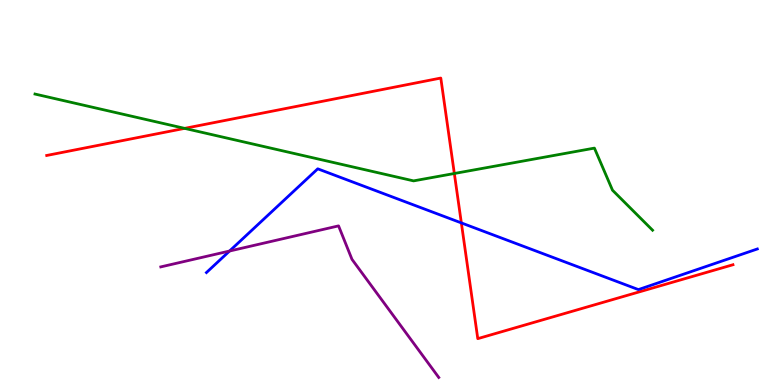[{'lines': ['blue', 'red'], 'intersections': [{'x': 5.95, 'y': 4.21}]}, {'lines': ['green', 'red'], 'intersections': [{'x': 2.38, 'y': 6.67}, {'x': 5.86, 'y': 5.49}]}, {'lines': ['purple', 'red'], 'intersections': []}, {'lines': ['blue', 'green'], 'intersections': []}, {'lines': ['blue', 'purple'], 'intersections': [{'x': 2.96, 'y': 3.48}]}, {'lines': ['green', 'purple'], 'intersections': []}]